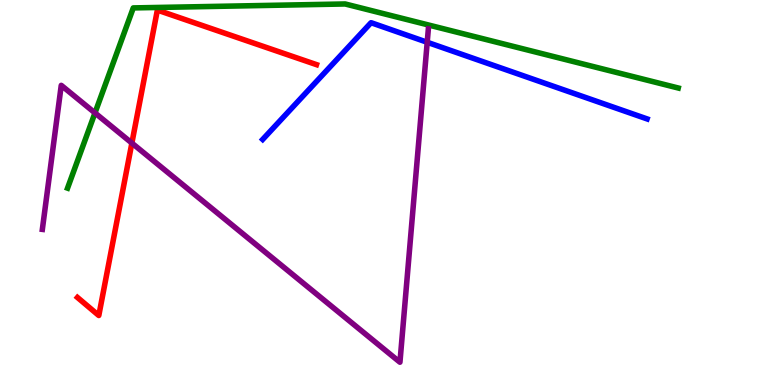[{'lines': ['blue', 'red'], 'intersections': []}, {'lines': ['green', 'red'], 'intersections': []}, {'lines': ['purple', 'red'], 'intersections': [{'x': 1.7, 'y': 6.28}]}, {'lines': ['blue', 'green'], 'intersections': []}, {'lines': ['blue', 'purple'], 'intersections': [{'x': 5.51, 'y': 8.9}]}, {'lines': ['green', 'purple'], 'intersections': [{'x': 1.23, 'y': 7.07}]}]